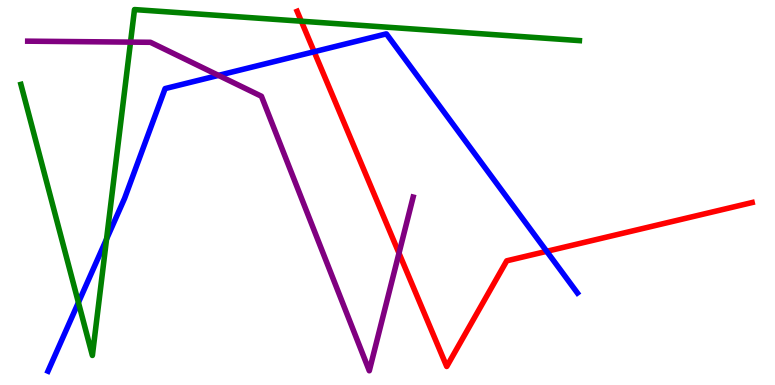[{'lines': ['blue', 'red'], 'intersections': [{'x': 4.05, 'y': 8.66}, {'x': 7.05, 'y': 3.47}]}, {'lines': ['green', 'red'], 'intersections': [{'x': 3.89, 'y': 9.45}]}, {'lines': ['purple', 'red'], 'intersections': [{'x': 5.15, 'y': 3.42}]}, {'lines': ['blue', 'green'], 'intersections': [{'x': 1.01, 'y': 2.14}, {'x': 1.37, 'y': 3.79}]}, {'lines': ['blue', 'purple'], 'intersections': [{'x': 2.82, 'y': 8.04}]}, {'lines': ['green', 'purple'], 'intersections': [{'x': 1.68, 'y': 8.91}]}]